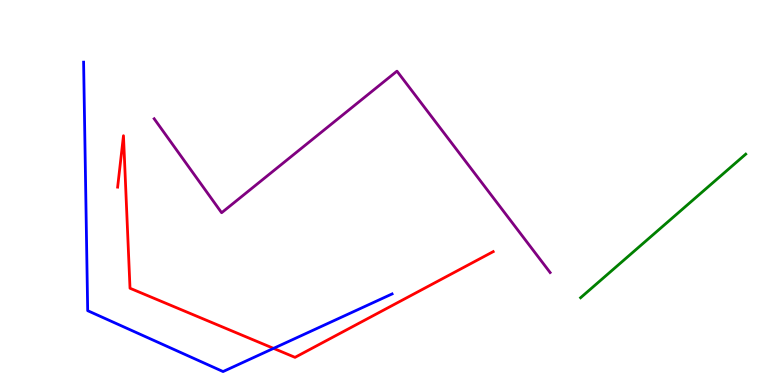[{'lines': ['blue', 'red'], 'intersections': [{'x': 3.53, 'y': 0.951}]}, {'lines': ['green', 'red'], 'intersections': []}, {'lines': ['purple', 'red'], 'intersections': []}, {'lines': ['blue', 'green'], 'intersections': []}, {'lines': ['blue', 'purple'], 'intersections': []}, {'lines': ['green', 'purple'], 'intersections': []}]